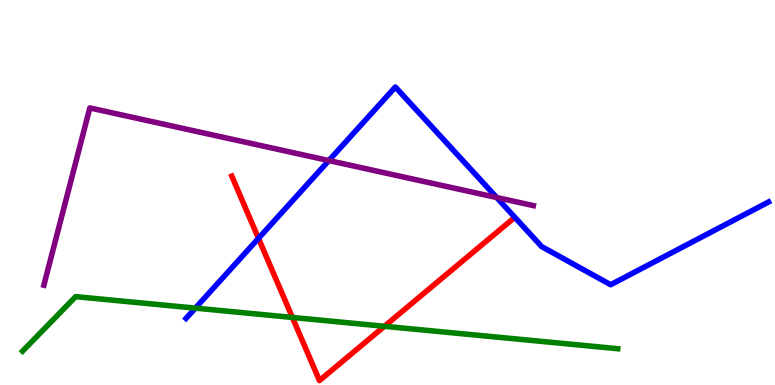[{'lines': ['blue', 'red'], 'intersections': [{'x': 3.34, 'y': 3.81}]}, {'lines': ['green', 'red'], 'intersections': [{'x': 3.77, 'y': 1.75}, {'x': 4.96, 'y': 1.52}]}, {'lines': ['purple', 'red'], 'intersections': []}, {'lines': ['blue', 'green'], 'intersections': [{'x': 2.52, 'y': 2.0}]}, {'lines': ['blue', 'purple'], 'intersections': [{'x': 4.24, 'y': 5.83}, {'x': 6.41, 'y': 4.87}]}, {'lines': ['green', 'purple'], 'intersections': []}]